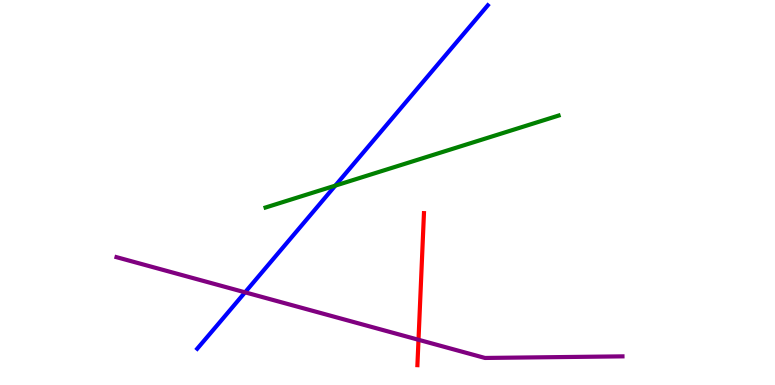[{'lines': ['blue', 'red'], 'intersections': []}, {'lines': ['green', 'red'], 'intersections': []}, {'lines': ['purple', 'red'], 'intersections': [{'x': 5.4, 'y': 1.17}]}, {'lines': ['blue', 'green'], 'intersections': [{'x': 4.33, 'y': 5.18}]}, {'lines': ['blue', 'purple'], 'intersections': [{'x': 3.16, 'y': 2.41}]}, {'lines': ['green', 'purple'], 'intersections': []}]